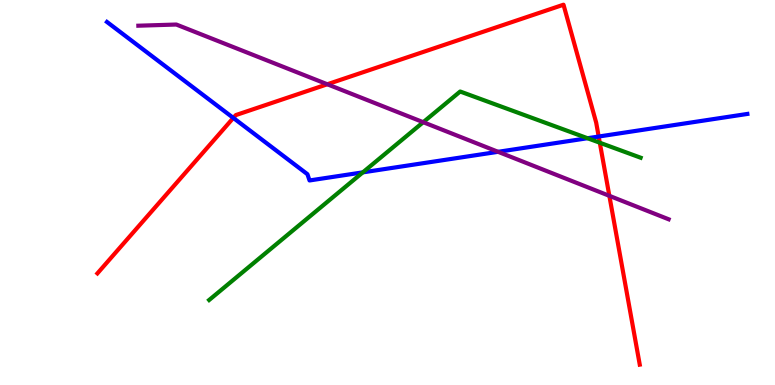[{'lines': ['blue', 'red'], 'intersections': [{'x': 3.01, 'y': 6.94}, {'x': 7.72, 'y': 6.45}]}, {'lines': ['green', 'red'], 'intersections': [{'x': 7.74, 'y': 6.29}]}, {'lines': ['purple', 'red'], 'intersections': [{'x': 4.22, 'y': 7.81}, {'x': 7.86, 'y': 4.91}]}, {'lines': ['blue', 'green'], 'intersections': [{'x': 4.68, 'y': 5.52}, {'x': 7.58, 'y': 6.41}]}, {'lines': ['blue', 'purple'], 'intersections': [{'x': 6.43, 'y': 6.06}]}, {'lines': ['green', 'purple'], 'intersections': [{'x': 5.46, 'y': 6.83}]}]